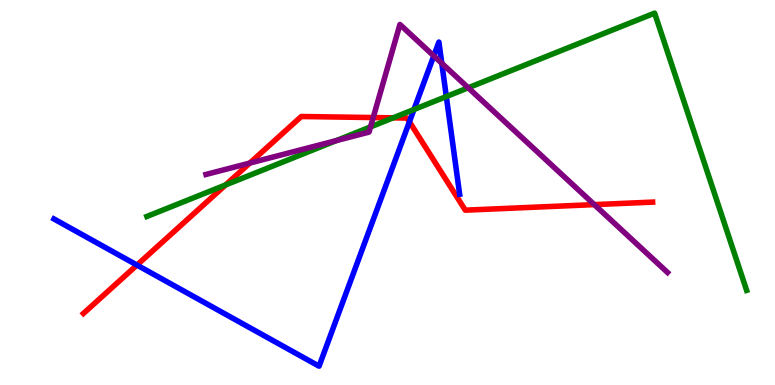[{'lines': ['blue', 'red'], 'intersections': [{'x': 1.77, 'y': 3.12}, {'x': 5.28, 'y': 6.84}]}, {'lines': ['green', 'red'], 'intersections': [{'x': 2.91, 'y': 5.2}, {'x': 5.07, 'y': 6.94}]}, {'lines': ['purple', 'red'], 'intersections': [{'x': 3.22, 'y': 5.76}, {'x': 4.82, 'y': 6.95}, {'x': 7.67, 'y': 4.69}]}, {'lines': ['blue', 'green'], 'intersections': [{'x': 5.34, 'y': 7.16}, {'x': 5.76, 'y': 7.49}]}, {'lines': ['blue', 'purple'], 'intersections': [{'x': 5.6, 'y': 8.55}, {'x': 5.7, 'y': 8.36}]}, {'lines': ['green', 'purple'], 'intersections': [{'x': 4.34, 'y': 6.35}, {'x': 4.78, 'y': 6.7}, {'x': 6.04, 'y': 7.72}]}]